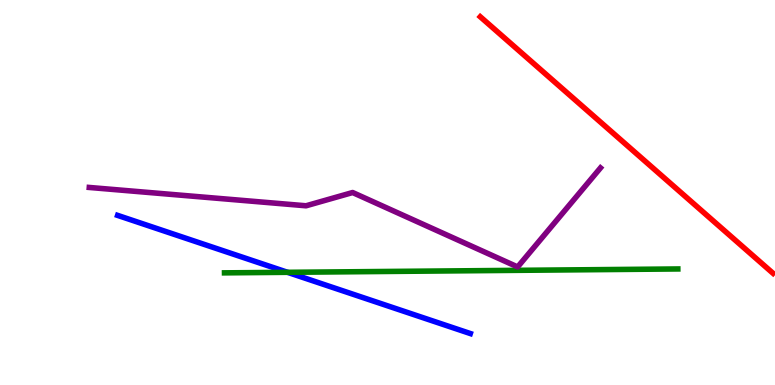[{'lines': ['blue', 'red'], 'intersections': []}, {'lines': ['green', 'red'], 'intersections': []}, {'lines': ['purple', 'red'], 'intersections': []}, {'lines': ['blue', 'green'], 'intersections': [{'x': 3.71, 'y': 2.93}]}, {'lines': ['blue', 'purple'], 'intersections': []}, {'lines': ['green', 'purple'], 'intersections': []}]